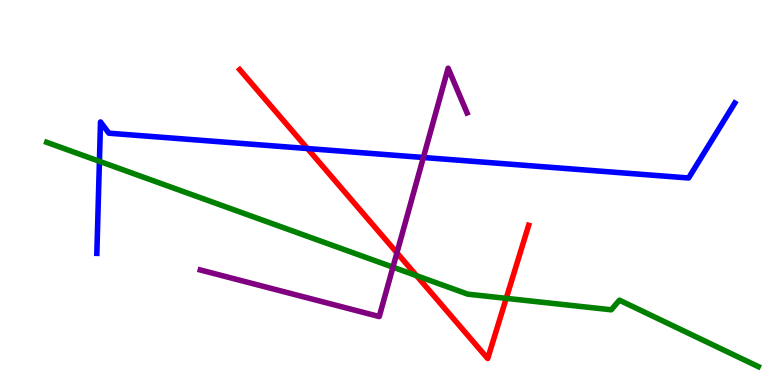[{'lines': ['blue', 'red'], 'intersections': [{'x': 3.97, 'y': 6.14}]}, {'lines': ['green', 'red'], 'intersections': [{'x': 5.38, 'y': 2.84}, {'x': 6.53, 'y': 2.25}]}, {'lines': ['purple', 'red'], 'intersections': [{'x': 5.12, 'y': 3.43}]}, {'lines': ['blue', 'green'], 'intersections': [{'x': 1.28, 'y': 5.81}]}, {'lines': ['blue', 'purple'], 'intersections': [{'x': 5.46, 'y': 5.91}]}, {'lines': ['green', 'purple'], 'intersections': [{'x': 5.07, 'y': 3.06}]}]